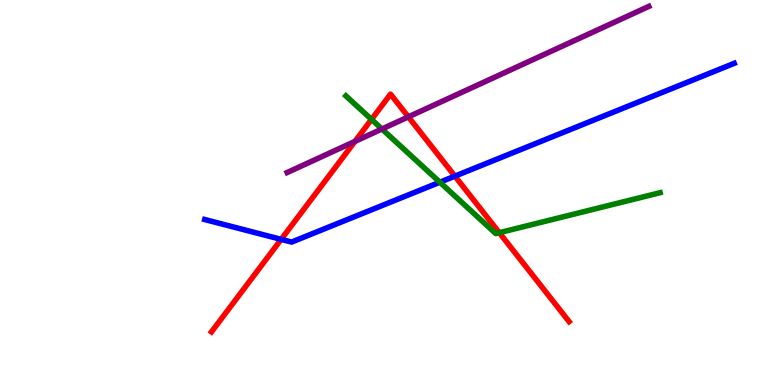[{'lines': ['blue', 'red'], 'intersections': [{'x': 3.63, 'y': 3.78}, {'x': 5.87, 'y': 5.43}]}, {'lines': ['green', 'red'], 'intersections': [{'x': 4.79, 'y': 6.9}, {'x': 6.44, 'y': 3.96}]}, {'lines': ['purple', 'red'], 'intersections': [{'x': 4.58, 'y': 6.33}, {'x': 5.27, 'y': 6.96}]}, {'lines': ['blue', 'green'], 'intersections': [{'x': 5.68, 'y': 5.27}]}, {'lines': ['blue', 'purple'], 'intersections': []}, {'lines': ['green', 'purple'], 'intersections': [{'x': 4.93, 'y': 6.65}]}]